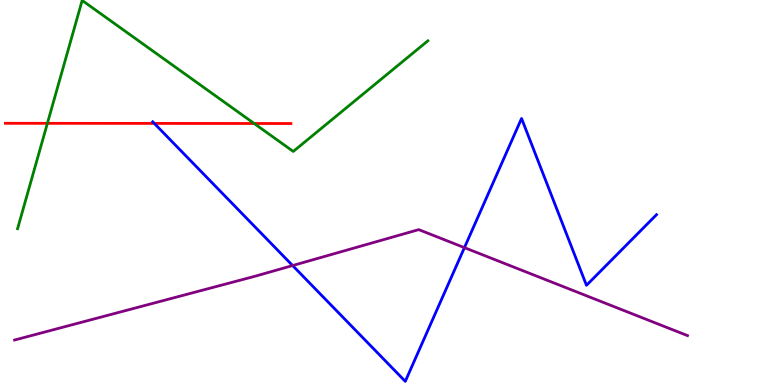[{'lines': ['blue', 'red'], 'intersections': [{'x': 1.99, 'y': 6.79}]}, {'lines': ['green', 'red'], 'intersections': [{'x': 0.611, 'y': 6.8}, {'x': 3.28, 'y': 6.79}]}, {'lines': ['purple', 'red'], 'intersections': []}, {'lines': ['blue', 'green'], 'intersections': []}, {'lines': ['blue', 'purple'], 'intersections': [{'x': 3.78, 'y': 3.1}, {'x': 5.99, 'y': 3.57}]}, {'lines': ['green', 'purple'], 'intersections': []}]